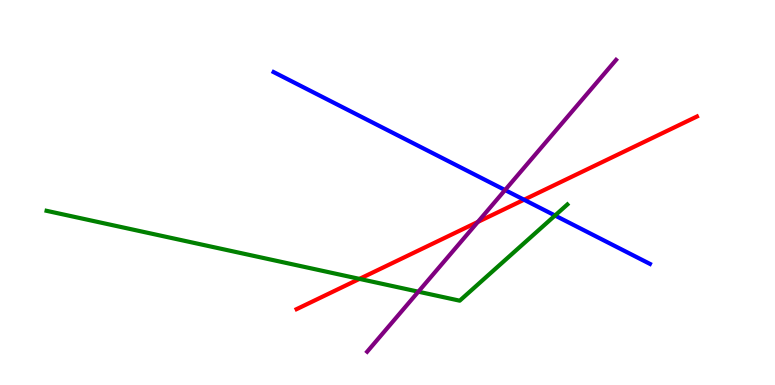[{'lines': ['blue', 'red'], 'intersections': [{'x': 6.76, 'y': 4.81}]}, {'lines': ['green', 'red'], 'intersections': [{'x': 4.64, 'y': 2.76}]}, {'lines': ['purple', 'red'], 'intersections': [{'x': 6.17, 'y': 4.24}]}, {'lines': ['blue', 'green'], 'intersections': [{'x': 7.16, 'y': 4.4}]}, {'lines': ['blue', 'purple'], 'intersections': [{'x': 6.52, 'y': 5.06}]}, {'lines': ['green', 'purple'], 'intersections': [{'x': 5.4, 'y': 2.42}]}]